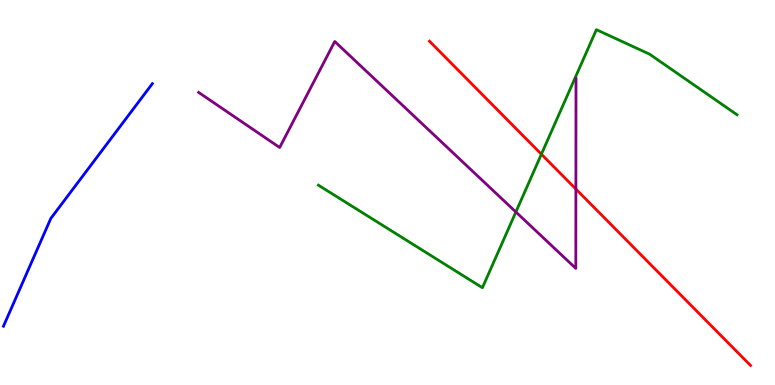[{'lines': ['blue', 'red'], 'intersections': []}, {'lines': ['green', 'red'], 'intersections': [{'x': 6.99, 'y': 5.99}]}, {'lines': ['purple', 'red'], 'intersections': [{'x': 7.43, 'y': 5.09}]}, {'lines': ['blue', 'green'], 'intersections': []}, {'lines': ['blue', 'purple'], 'intersections': []}, {'lines': ['green', 'purple'], 'intersections': [{'x': 6.66, 'y': 4.49}]}]